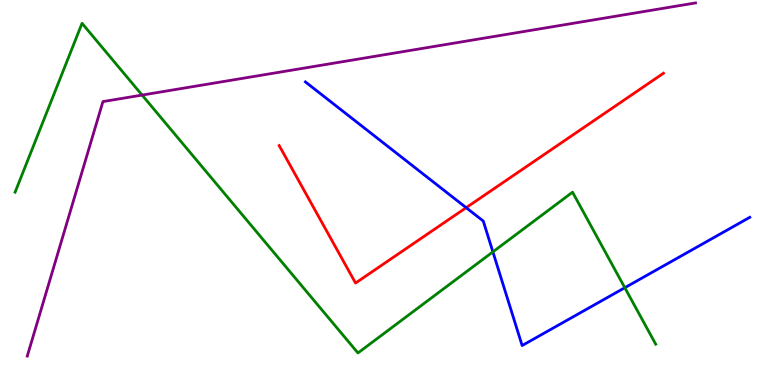[{'lines': ['blue', 'red'], 'intersections': [{'x': 6.02, 'y': 4.61}]}, {'lines': ['green', 'red'], 'intersections': []}, {'lines': ['purple', 'red'], 'intersections': []}, {'lines': ['blue', 'green'], 'intersections': [{'x': 6.36, 'y': 3.46}, {'x': 8.06, 'y': 2.53}]}, {'lines': ['blue', 'purple'], 'intersections': []}, {'lines': ['green', 'purple'], 'intersections': [{'x': 1.83, 'y': 7.53}]}]